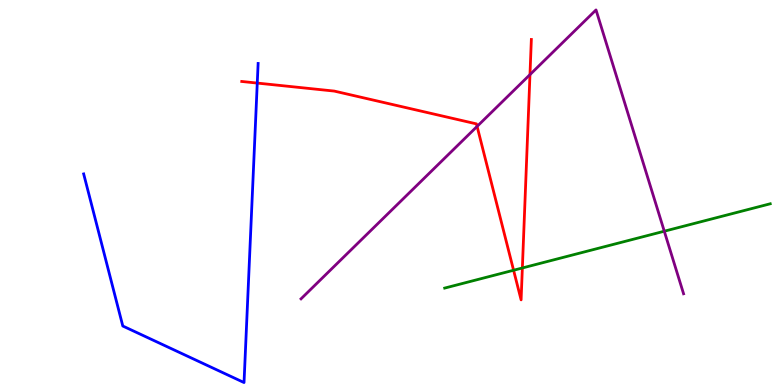[{'lines': ['blue', 'red'], 'intersections': [{'x': 3.32, 'y': 7.84}]}, {'lines': ['green', 'red'], 'intersections': [{'x': 6.63, 'y': 2.98}, {'x': 6.74, 'y': 3.04}]}, {'lines': ['purple', 'red'], 'intersections': [{'x': 6.16, 'y': 6.72}, {'x': 6.84, 'y': 8.06}]}, {'lines': ['blue', 'green'], 'intersections': []}, {'lines': ['blue', 'purple'], 'intersections': []}, {'lines': ['green', 'purple'], 'intersections': [{'x': 8.57, 'y': 3.99}]}]